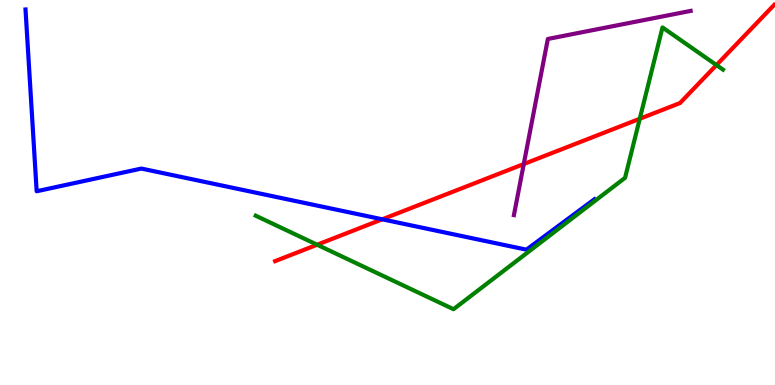[{'lines': ['blue', 'red'], 'intersections': [{'x': 4.93, 'y': 4.3}]}, {'lines': ['green', 'red'], 'intersections': [{'x': 4.09, 'y': 3.64}, {'x': 8.26, 'y': 6.92}, {'x': 9.24, 'y': 8.31}]}, {'lines': ['purple', 'red'], 'intersections': [{'x': 6.76, 'y': 5.74}]}, {'lines': ['blue', 'green'], 'intersections': []}, {'lines': ['blue', 'purple'], 'intersections': []}, {'lines': ['green', 'purple'], 'intersections': []}]